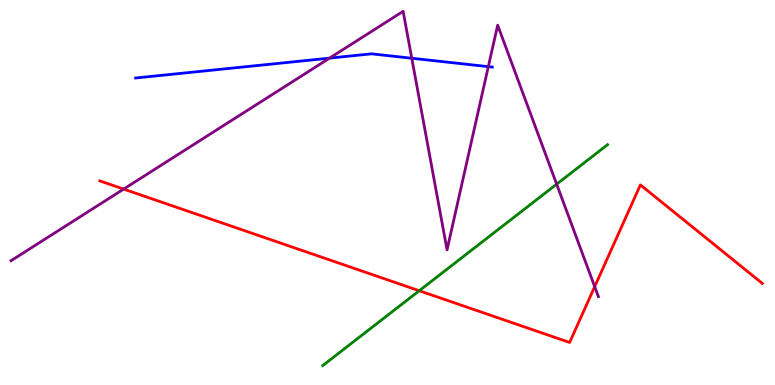[{'lines': ['blue', 'red'], 'intersections': []}, {'lines': ['green', 'red'], 'intersections': [{'x': 5.41, 'y': 2.45}]}, {'lines': ['purple', 'red'], 'intersections': [{'x': 1.6, 'y': 5.09}, {'x': 7.67, 'y': 2.55}]}, {'lines': ['blue', 'green'], 'intersections': []}, {'lines': ['blue', 'purple'], 'intersections': [{'x': 4.25, 'y': 8.49}, {'x': 5.31, 'y': 8.49}, {'x': 6.3, 'y': 8.27}]}, {'lines': ['green', 'purple'], 'intersections': [{'x': 7.18, 'y': 5.22}]}]